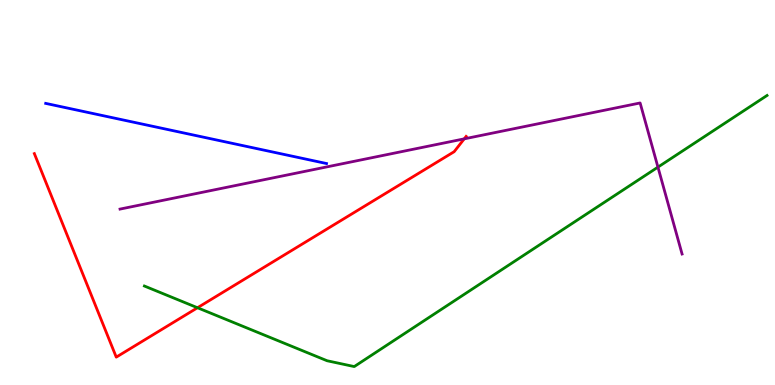[{'lines': ['blue', 'red'], 'intersections': []}, {'lines': ['green', 'red'], 'intersections': [{'x': 2.55, 'y': 2.01}]}, {'lines': ['purple', 'red'], 'intersections': [{'x': 5.99, 'y': 6.39}]}, {'lines': ['blue', 'green'], 'intersections': []}, {'lines': ['blue', 'purple'], 'intersections': []}, {'lines': ['green', 'purple'], 'intersections': [{'x': 8.49, 'y': 5.66}]}]